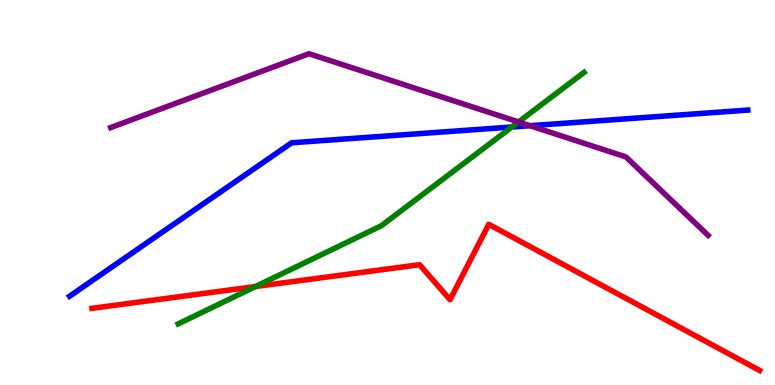[{'lines': ['blue', 'red'], 'intersections': []}, {'lines': ['green', 'red'], 'intersections': [{'x': 3.3, 'y': 2.56}]}, {'lines': ['purple', 'red'], 'intersections': []}, {'lines': ['blue', 'green'], 'intersections': [{'x': 6.6, 'y': 6.7}]}, {'lines': ['blue', 'purple'], 'intersections': [{'x': 6.84, 'y': 6.73}]}, {'lines': ['green', 'purple'], 'intersections': [{'x': 6.69, 'y': 6.83}]}]